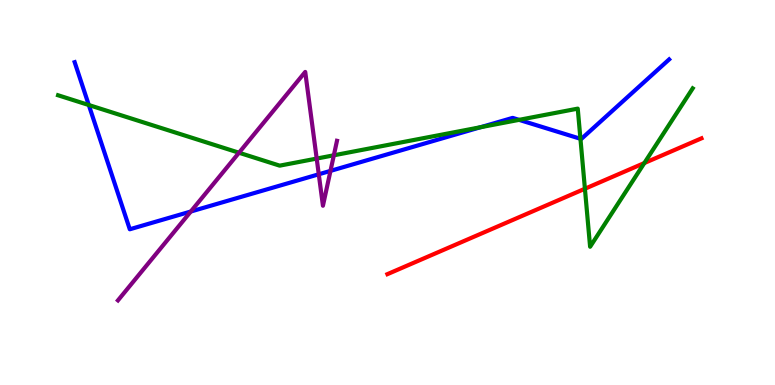[{'lines': ['blue', 'red'], 'intersections': []}, {'lines': ['green', 'red'], 'intersections': [{'x': 7.55, 'y': 5.1}, {'x': 8.31, 'y': 5.77}]}, {'lines': ['purple', 'red'], 'intersections': []}, {'lines': ['blue', 'green'], 'intersections': [{'x': 1.15, 'y': 7.27}, {'x': 6.2, 'y': 6.7}, {'x': 6.7, 'y': 6.89}, {'x': 7.49, 'y': 6.4}]}, {'lines': ['blue', 'purple'], 'intersections': [{'x': 2.46, 'y': 4.51}, {'x': 4.11, 'y': 5.47}, {'x': 4.26, 'y': 5.56}]}, {'lines': ['green', 'purple'], 'intersections': [{'x': 3.08, 'y': 6.03}, {'x': 4.09, 'y': 5.88}, {'x': 4.31, 'y': 5.97}]}]